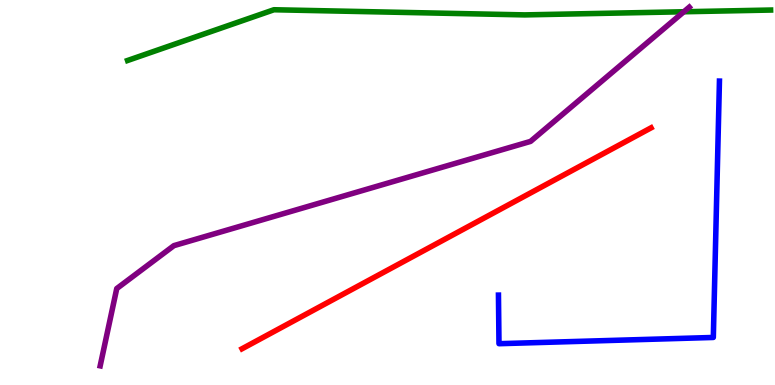[{'lines': ['blue', 'red'], 'intersections': []}, {'lines': ['green', 'red'], 'intersections': []}, {'lines': ['purple', 'red'], 'intersections': []}, {'lines': ['blue', 'green'], 'intersections': []}, {'lines': ['blue', 'purple'], 'intersections': []}, {'lines': ['green', 'purple'], 'intersections': [{'x': 8.82, 'y': 9.69}]}]